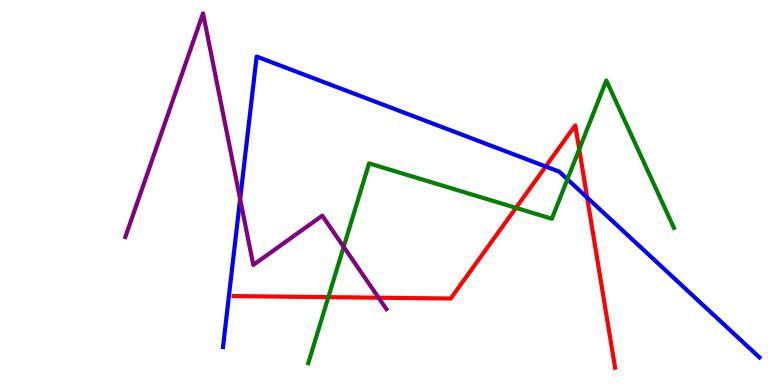[{'lines': ['blue', 'red'], 'intersections': [{'x': 7.04, 'y': 5.68}, {'x': 7.58, 'y': 4.87}]}, {'lines': ['green', 'red'], 'intersections': [{'x': 4.24, 'y': 2.28}, {'x': 6.66, 'y': 4.6}, {'x': 7.47, 'y': 6.12}]}, {'lines': ['purple', 'red'], 'intersections': [{'x': 4.89, 'y': 2.27}]}, {'lines': ['blue', 'green'], 'intersections': [{'x': 7.32, 'y': 5.34}]}, {'lines': ['blue', 'purple'], 'intersections': [{'x': 3.1, 'y': 4.83}]}, {'lines': ['green', 'purple'], 'intersections': [{'x': 4.43, 'y': 3.59}]}]